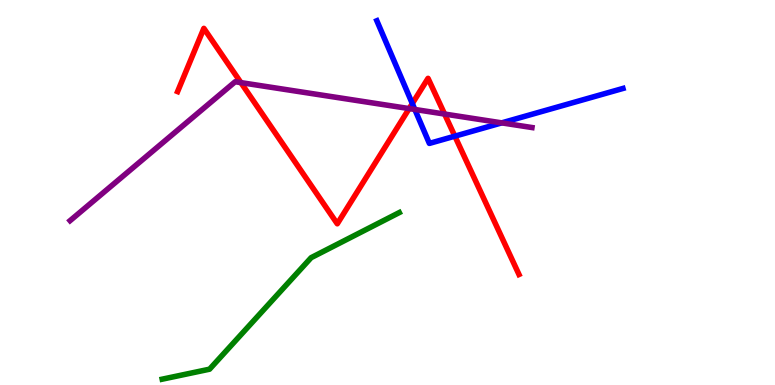[{'lines': ['blue', 'red'], 'intersections': [{'x': 5.32, 'y': 7.31}, {'x': 5.87, 'y': 6.46}]}, {'lines': ['green', 'red'], 'intersections': []}, {'lines': ['purple', 'red'], 'intersections': [{'x': 3.11, 'y': 7.85}, {'x': 5.28, 'y': 7.18}, {'x': 5.74, 'y': 7.04}]}, {'lines': ['blue', 'green'], 'intersections': []}, {'lines': ['blue', 'purple'], 'intersections': [{'x': 5.35, 'y': 7.16}, {'x': 6.47, 'y': 6.81}]}, {'lines': ['green', 'purple'], 'intersections': []}]